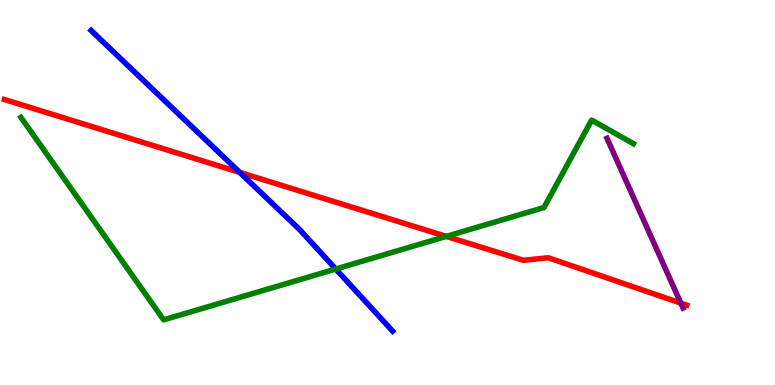[{'lines': ['blue', 'red'], 'intersections': [{'x': 3.09, 'y': 5.52}]}, {'lines': ['green', 'red'], 'intersections': [{'x': 5.76, 'y': 3.86}]}, {'lines': ['purple', 'red'], 'intersections': [{'x': 8.79, 'y': 2.13}]}, {'lines': ['blue', 'green'], 'intersections': [{'x': 4.33, 'y': 3.01}]}, {'lines': ['blue', 'purple'], 'intersections': []}, {'lines': ['green', 'purple'], 'intersections': []}]